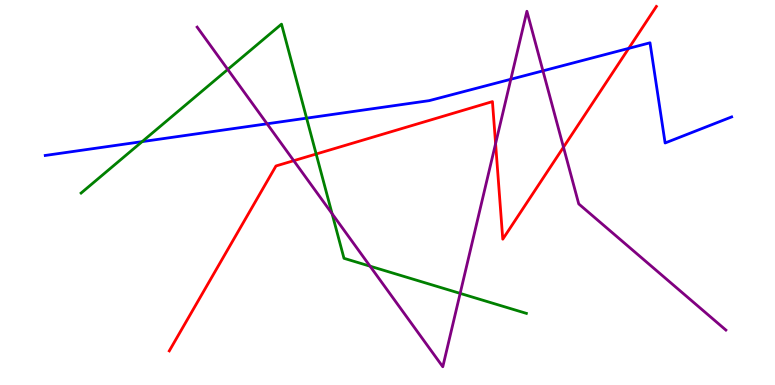[{'lines': ['blue', 'red'], 'intersections': [{'x': 8.11, 'y': 8.74}]}, {'lines': ['green', 'red'], 'intersections': [{'x': 4.08, 'y': 6.0}]}, {'lines': ['purple', 'red'], 'intersections': [{'x': 3.79, 'y': 5.83}, {'x': 6.39, 'y': 6.27}, {'x': 7.27, 'y': 6.18}]}, {'lines': ['blue', 'green'], 'intersections': [{'x': 1.83, 'y': 6.32}, {'x': 3.96, 'y': 6.93}]}, {'lines': ['blue', 'purple'], 'intersections': [{'x': 3.45, 'y': 6.78}, {'x': 6.59, 'y': 7.94}, {'x': 7.01, 'y': 8.16}]}, {'lines': ['green', 'purple'], 'intersections': [{'x': 2.94, 'y': 8.2}, {'x': 4.28, 'y': 4.45}, {'x': 4.77, 'y': 3.09}, {'x': 5.94, 'y': 2.38}]}]